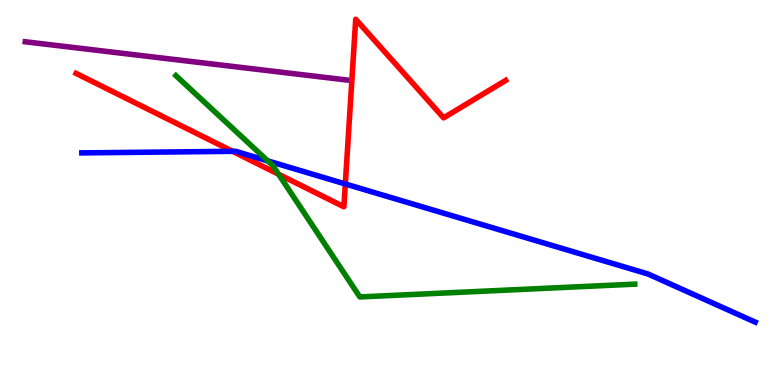[{'lines': ['blue', 'red'], 'intersections': [{'x': 3.0, 'y': 6.07}, {'x': 4.46, 'y': 5.22}]}, {'lines': ['green', 'red'], 'intersections': [{'x': 3.59, 'y': 5.47}]}, {'lines': ['purple', 'red'], 'intersections': []}, {'lines': ['blue', 'green'], 'intersections': [{'x': 3.45, 'y': 5.82}]}, {'lines': ['blue', 'purple'], 'intersections': []}, {'lines': ['green', 'purple'], 'intersections': []}]